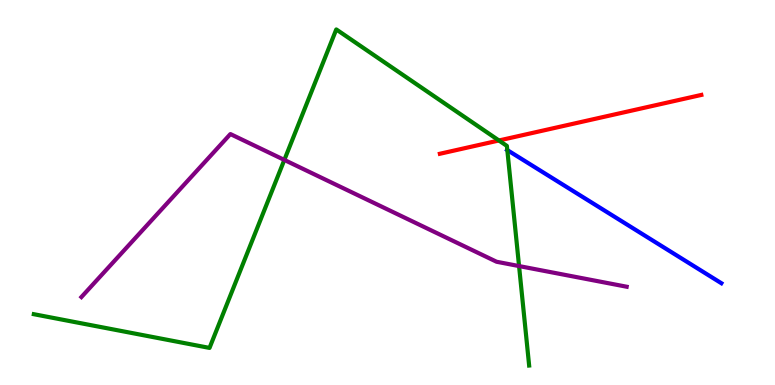[{'lines': ['blue', 'red'], 'intersections': []}, {'lines': ['green', 'red'], 'intersections': [{'x': 6.44, 'y': 6.35}]}, {'lines': ['purple', 'red'], 'intersections': []}, {'lines': ['blue', 'green'], 'intersections': [{'x': 6.55, 'y': 6.1}]}, {'lines': ['blue', 'purple'], 'intersections': []}, {'lines': ['green', 'purple'], 'intersections': [{'x': 3.67, 'y': 5.85}, {'x': 6.7, 'y': 3.09}]}]